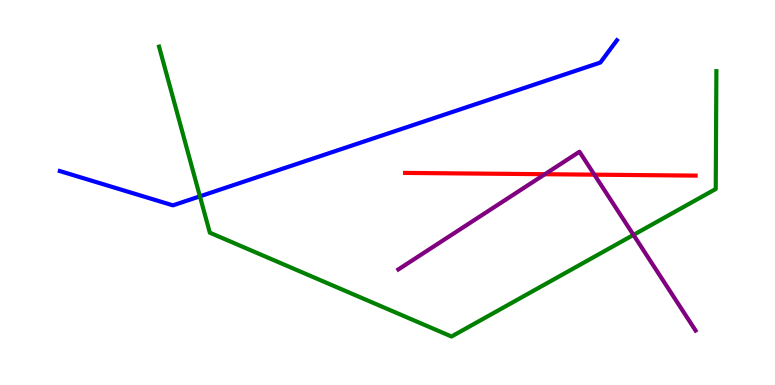[{'lines': ['blue', 'red'], 'intersections': []}, {'lines': ['green', 'red'], 'intersections': []}, {'lines': ['purple', 'red'], 'intersections': [{'x': 7.03, 'y': 5.48}, {'x': 7.67, 'y': 5.46}]}, {'lines': ['blue', 'green'], 'intersections': [{'x': 2.58, 'y': 4.9}]}, {'lines': ['blue', 'purple'], 'intersections': []}, {'lines': ['green', 'purple'], 'intersections': [{'x': 8.17, 'y': 3.9}]}]